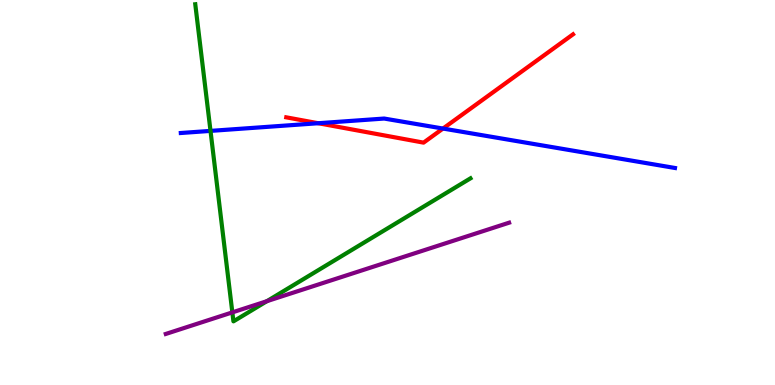[{'lines': ['blue', 'red'], 'intersections': [{'x': 4.11, 'y': 6.8}, {'x': 5.72, 'y': 6.66}]}, {'lines': ['green', 'red'], 'intersections': []}, {'lines': ['purple', 'red'], 'intersections': []}, {'lines': ['blue', 'green'], 'intersections': [{'x': 2.72, 'y': 6.6}]}, {'lines': ['blue', 'purple'], 'intersections': []}, {'lines': ['green', 'purple'], 'intersections': [{'x': 3.0, 'y': 1.89}, {'x': 3.44, 'y': 2.18}]}]